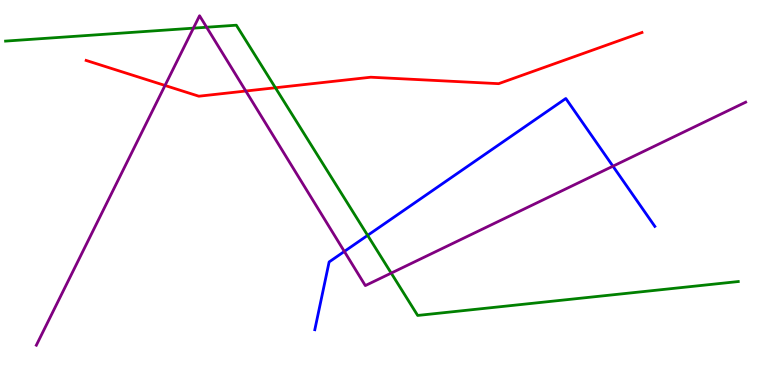[{'lines': ['blue', 'red'], 'intersections': []}, {'lines': ['green', 'red'], 'intersections': [{'x': 3.55, 'y': 7.72}]}, {'lines': ['purple', 'red'], 'intersections': [{'x': 2.13, 'y': 7.78}, {'x': 3.17, 'y': 7.64}]}, {'lines': ['blue', 'green'], 'intersections': [{'x': 4.74, 'y': 3.89}]}, {'lines': ['blue', 'purple'], 'intersections': [{'x': 4.44, 'y': 3.47}, {'x': 7.91, 'y': 5.68}]}, {'lines': ['green', 'purple'], 'intersections': [{'x': 2.5, 'y': 9.27}, {'x': 2.67, 'y': 9.29}, {'x': 5.05, 'y': 2.91}]}]